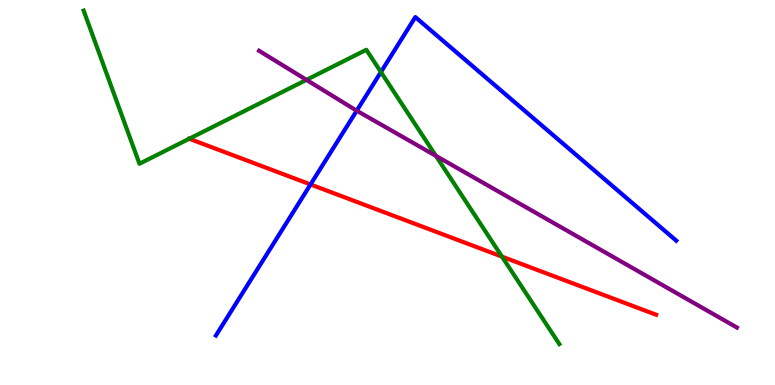[{'lines': ['blue', 'red'], 'intersections': [{'x': 4.01, 'y': 5.21}]}, {'lines': ['green', 'red'], 'intersections': [{'x': 6.48, 'y': 3.33}]}, {'lines': ['purple', 'red'], 'intersections': []}, {'lines': ['blue', 'green'], 'intersections': [{'x': 4.92, 'y': 8.13}]}, {'lines': ['blue', 'purple'], 'intersections': [{'x': 4.6, 'y': 7.12}]}, {'lines': ['green', 'purple'], 'intersections': [{'x': 3.95, 'y': 7.93}, {'x': 5.62, 'y': 5.95}]}]